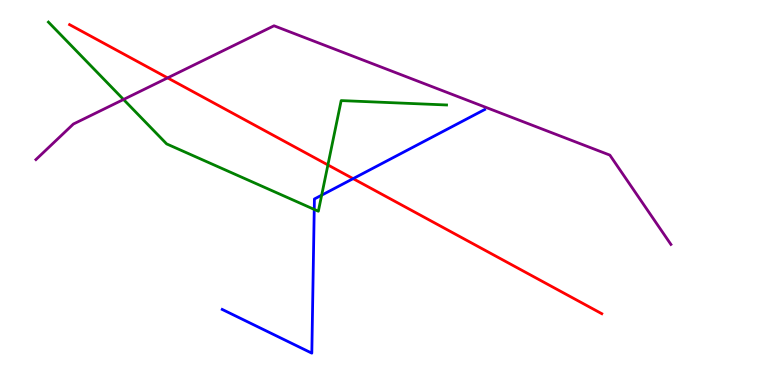[{'lines': ['blue', 'red'], 'intersections': [{'x': 4.56, 'y': 5.36}]}, {'lines': ['green', 'red'], 'intersections': [{'x': 4.23, 'y': 5.72}]}, {'lines': ['purple', 'red'], 'intersections': [{'x': 2.16, 'y': 7.98}]}, {'lines': ['blue', 'green'], 'intersections': [{'x': 4.05, 'y': 4.56}, {'x': 4.15, 'y': 4.93}]}, {'lines': ['blue', 'purple'], 'intersections': []}, {'lines': ['green', 'purple'], 'intersections': [{'x': 1.59, 'y': 7.42}]}]